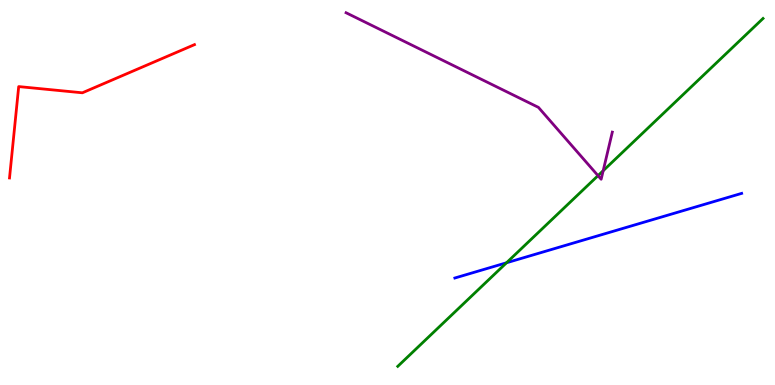[{'lines': ['blue', 'red'], 'intersections': []}, {'lines': ['green', 'red'], 'intersections': []}, {'lines': ['purple', 'red'], 'intersections': []}, {'lines': ['blue', 'green'], 'intersections': [{'x': 6.54, 'y': 3.17}]}, {'lines': ['blue', 'purple'], 'intersections': []}, {'lines': ['green', 'purple'], 'intersections': [{'x': 7.72, 'y': 5.44}, {'x': 7.78, 'y': 5.57}]}]